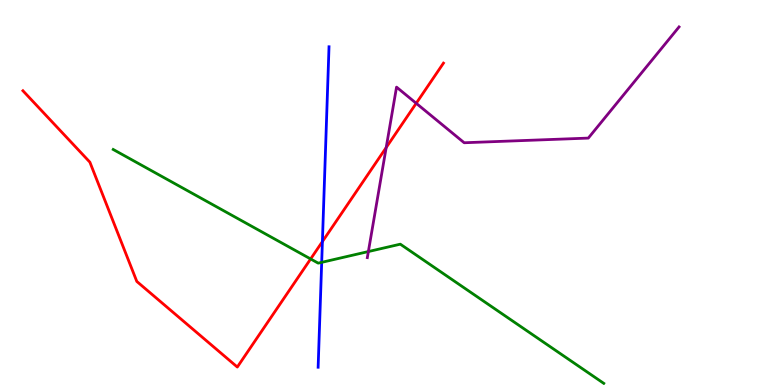[{'lines': ['blue', 'red'], 'intersections': [{'x': 4.16, 'y': 3.72}]}, {'lines': ['green', 'red'], 'intersections': [{'x': 4.01, 'y': 3.27}]}, {'lines': ['purple', 'red'], 'intersections': [{'x': 4.98, 'y': 6.17}, {'x': 5.37, 'y': 7.32}]}, {'lines': ['blue', 'green'], 'intersections': [{'x': 4.15, 'y': 3.19}]}, {'lines': ['blue', 'purple'], 'intersections': []}, {'lines': ['green', 'purple'], 'intersections': [{'x': 4.75, 'y': 3.47}]}]